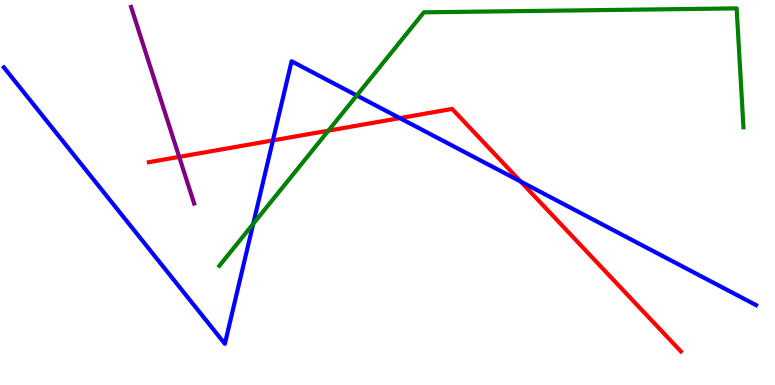[{'lines': ['blue', 'red'], 'intersections': [{'x': 3.52, 'y': 6.35}, {'x': 5.16, 'y': 6.93}, {'x': 6.72, 'y': 5.29}]}, {'lines': ['green', 'red'], 'intersections': [{'x': 4.24, 'y': 6.61}]}, {'lines': ['purple', 'red'], 'intersections': [{'x': 2.31, 'y': 5.93}]}, {'lines': ['blue', 'green'], 'intersections': [{'x': 3.27, 'y': 4.19}, {'x': 4.6, 'y': 7.52}]}, {'lines': ['blue', 'purple'], 'intersections': []}, {'lines': ['green', 'purple'], 'intersections': []}]